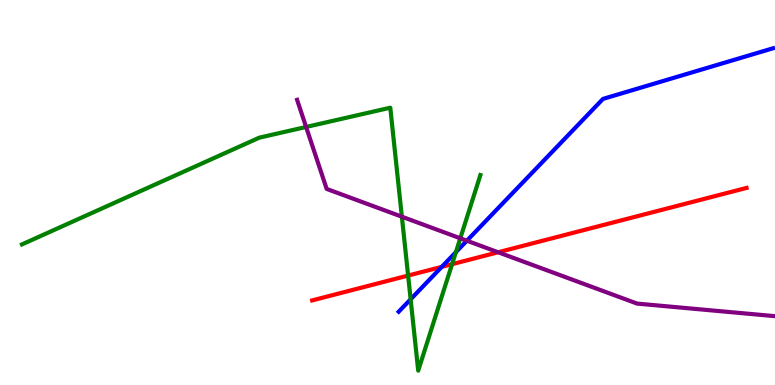[{'lines': ['blue', 'red'], 'intersections': [{'x': 5.7, 'y': 3.07}]}, {'lines': ['green', 'red'], 'intersections': [{'x': 5.27, 'y': 2.84}, {'x': 5.83, 'y': 3.14}]}, {'lines': ['purple', 'red'], 'intersections': [{'x': 6.43, 'y': 3.45}]}, {'lines': ['blue', 'green'], 'intersections': [{'x': 5.3, 'y': 2.23}, {'x': 5.88, 'y': 3.45}]}, {'lines': ['blue', 'purple'], 'intersections': [{'x': 6.02, 'y': 3.75}]}, {'lines': ['green', 'purple'], 'intersections': [{'x': 3.95, 'y': 6.7}, {'x': 5.19, 'y': 4.37}, {'x': 5.94, 'y': 3.81}]}]